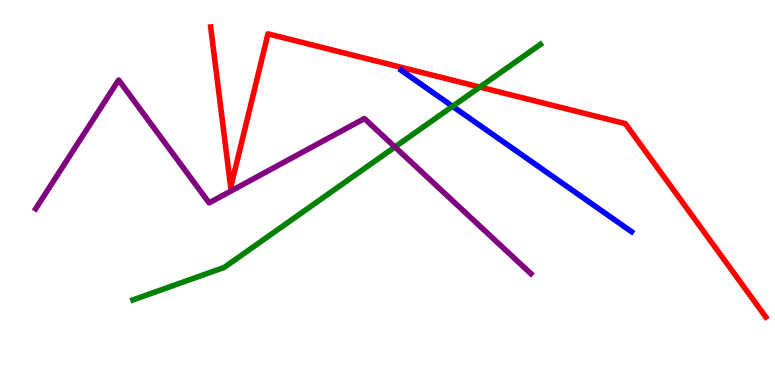[{'lines': ['blue', 'red'], 'intersections': []}, {'lines': ['green', 'red'], 'intersections': [{'x': 6.19, 'y': 7.74}]}, {'lines': ['purple', 'red'], 'intersections': []}, {'lines': ['blue', 'green'], 'intersections': [{'x': 5.84, 'y': 7.24}]}, {'lines': ['blue', 'purple'], 'intersections': []}, {'lines': ['green', 'purple'], 'intersections': [{'x': 5.1, 'y': 6.18}]}]